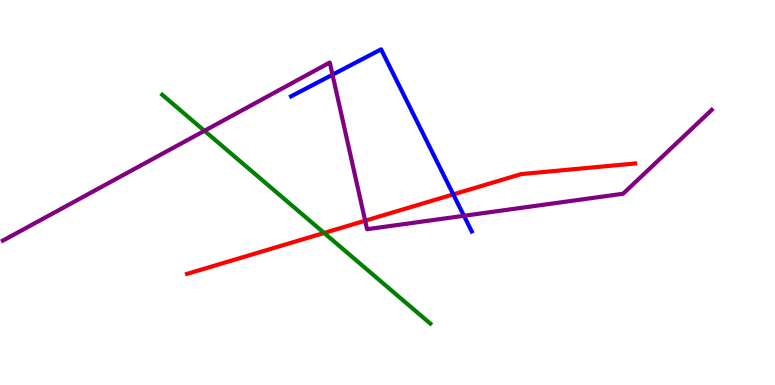[{'lines': ['blue', 'red'], 'intersections': [{'x': 5.85, 'y': 4.95}]}, {'lines': ['green', 'red'], 'intersections': [{'x': 4.18, 'y': 3.95}]}, {'lines': ['purple', 'red'], 'intersections': [{'x': 4.71, 'y': 4.27}]}, {'lines': ['blue', 'green'], 'intersections': []}, {'lines': ['blue', 'purple'], 'intersections': [{'x': 4.29, 'y': 8.06}, {'x': 5.99, 'y': 4.4}]}, {'lines': ['green', 'purple'], 'intersections': [{'x': 2.64, 'y': 6.6}]}]